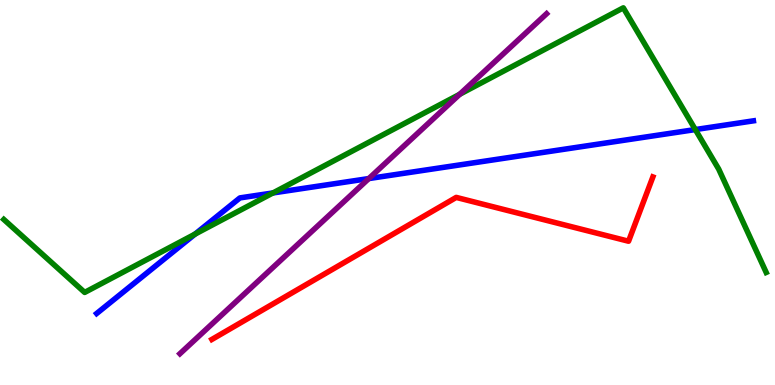[{'lines': ['blue', 'red'], 'intersections': []}, {'lines': ['green', 'red'], 'intersections': []}, {'lines': ['purple', 'red'], 'intersections': []}, {'lines': ['blue', 'green'], 'intersections': [{'x': 2.52, 'y': 3.92}, {'x': 3.52, 'y': 4.99}, {'x': 8.97, 'y': 6.63}]}, {'lines': ['blue', 'purple'], 'intersections': [{'x': 4.76, 'y': 5.36}]}, {'lines': ['green', 'purple'], 'intersections': [{'x': 5.93, 'y': 7.55}]}]